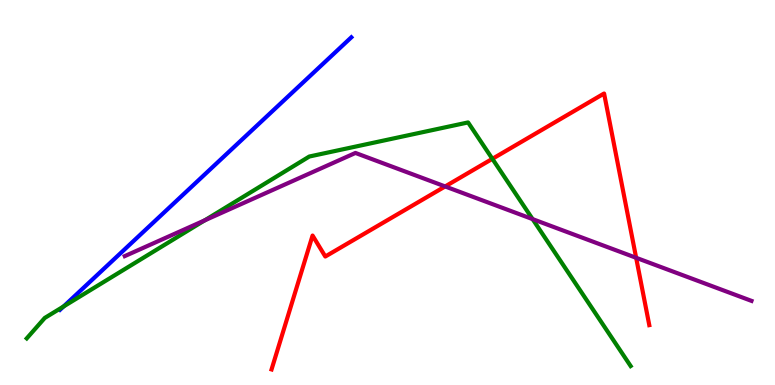[{'lines': ['blue', 'red'], 'intersections': []}, {'lines': ['green', 'red'], 'intersections': [{'x': 6.35, 'y': 5.87}]}, {'lines': ['purple', 'red'], 'intersections': [{'x': 5.74, 'y': 5.16}, {'x': 8.21, 'y': 3.3}]}, {'lines': ['blue', 'green'], 'intersections': [{'x': 0.821, 'y': 2.04}]}, {'lines': ['blue', 'purple'], 'intersections': []}, {'lines': ['green', 'purple'], 'intersections': [{'x': 2.64, 'y': 4.28}, {'x': 6.87, 'y': 4.31}]}]